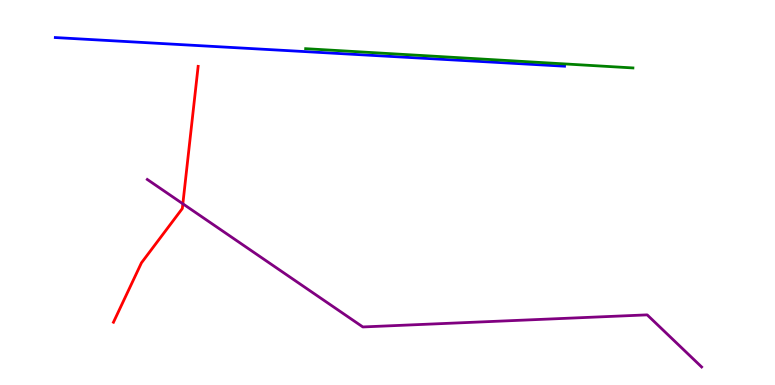[{'lines': ['blue', 'red'], 'intersections': []}, {'lines': ['green', 'red'], 'intersections': []}, {'lines': ['purple', 'red'], 'intersections': [{'x': 2.36, 'y': 4.71}]}, {'lines': ['blue', 'green'], 'intersections': []}, {'lines': ['blue', 'purple'], 'intersections': []}, {'lines': ['green', 'purple'], 'intersections': []}]